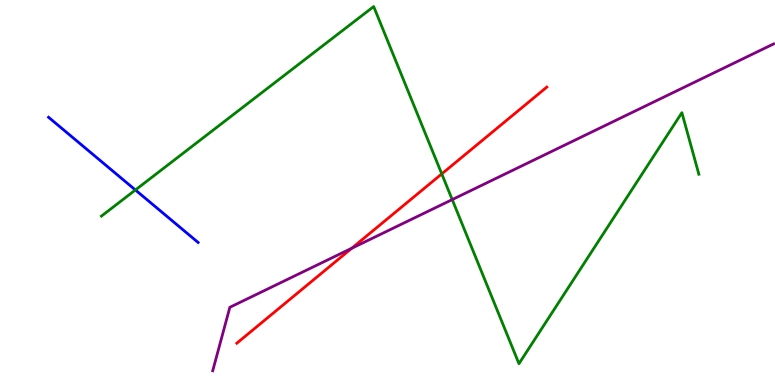[{'lines': ['blue', 'red'], 'intersections': []}, {'lines': ['green', 'red'], 'intersections': [{'x': 5.7, 'y': 5.48}]}, {'lines': ['purple', 'red'], 'intersections': [{'x': 4.54, 'y': 3.55}]}, {'lines': ['blue', 'green'], 'intersections': [{'x': 1.75, 'y': 5.07}]}, {'lines': ['blue', 'purple'], 'intersections': []}, {'lines': ['green', 'purple'], 'intersections': [{'x': 5.84, 'y': 4.82}]}]